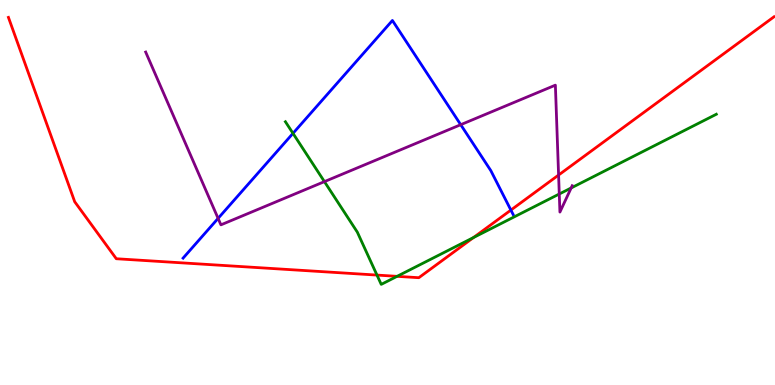[{'lines': ['blue', 'red'], 'intersections': [{'x': 6.59, 'y': 4.54}]}, {'lines': ['green', 'red'], 'intersections': [{'x': 4.86, 'y': 2.86}, {'x': 5.12, 'y': 2.82}, {'x': 6.11, 'y': 3.83}]}, {'lines': ['purple', 'red'], 'intersections': [{'x': 7.21, 'y': 5.45}]}, {'lines': ['blue', 'green'], 'intersections': [{'x': 3.78, 'y': 6.54}]}, {'lines': ['blue', 'purple'], 'intersections': [{'x': 2.81, 'y': 4.33}, {'x': 5.94, 'y': 6.76}]}, {'lines': ['green', 'purple'], 'intersections': [{'x': 4.19, 'y': 5.28}, {'x': 7.22, 'y': 4.96}, {'x': 7.37, 'y': 5.12}]}]